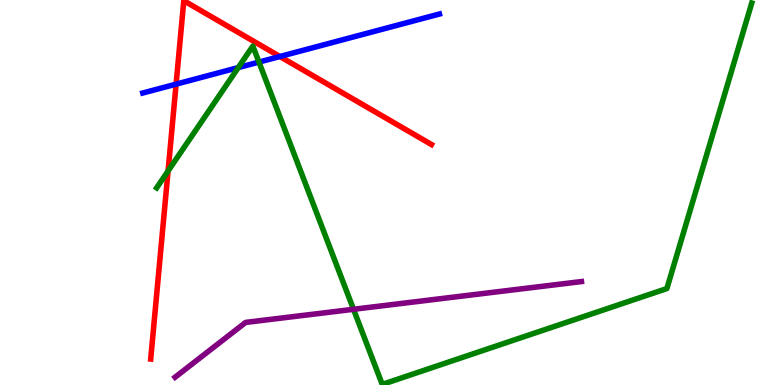[{'lines': ['blue', 'red'], 'intersections': [{'x': 2.27, 'y': 7.81}, {'x': 3.61, 'y': 8.53}]}, {'lines': ['green', 'red'], 'intersections': [{'x': 2.17, 'y': 5.56}]}, {'lines': ['purple', 'red'], 'intersections': []}, {'lines': ['blue', 'green'], 'intersections': [{'x': 3.07, 'y': 8.24}, {'x': 3.34, 'y': 8.39}]}, {'lines': ['blue', 'purple'], 'intersections': []}, {'lines': ['green', 'purple'], 'intersections': [{'x': 4.56, 'y': 1.97}]}]